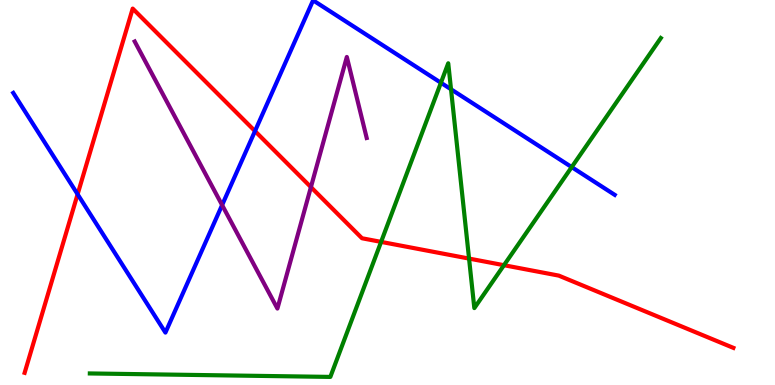[{'lines': ['blue', 'red'], 'intersections': [{'x': 1.0, 'y': 4.95}, {'x': 3.29, 'y': 6.6}]}, {'lines': ['green', 'red'], 'intersections': [{'x': 4.92, 'y': 3.72}, {'x': 6.05, 'y': 3.28}, {'x': 6.5, 'y': 3.11}]}, {'lines': ['purple', 'red'], 'intersections': [{'x': 4.01, 'y': 5.14}]}, {'lines': ['blue', 'green'], 'intersections': [{'x': 5.69, 'y': 7.85}, {'x': 5.82, 'y': 7.68}, {'x': 7.38, 'y': 5.66}]}, {'lines': ['blue', 'purple'], 'intersections': [{'x': 2.87, 'y': 4.67}]}, {'lines': ['green', 'purple'], 'intersections': []}]